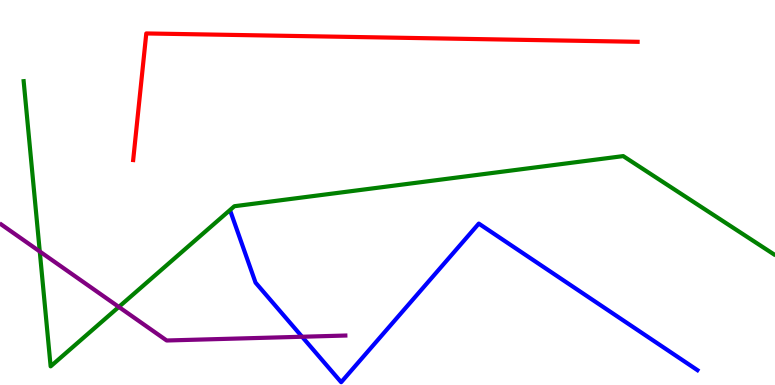[{'lines': ['blue', 'red'], 'intersections': []}, {'lines': ['green', 'red'], 'intersections': []}, {'lines': ['purple', 'red'], 'intersections': []}, {'lines': ['blue', 'green'], 'intersections': []}, {'lines': ['blue', 'purple'], 'intersections': [{'x': 3.9, 'y': 1.25}]}, {'lines': ['green', 'purple'], 'intersections': [{'x': 0.513, 'y': 3.47}, {'x': 1.53, 'y': 2.03}]}]